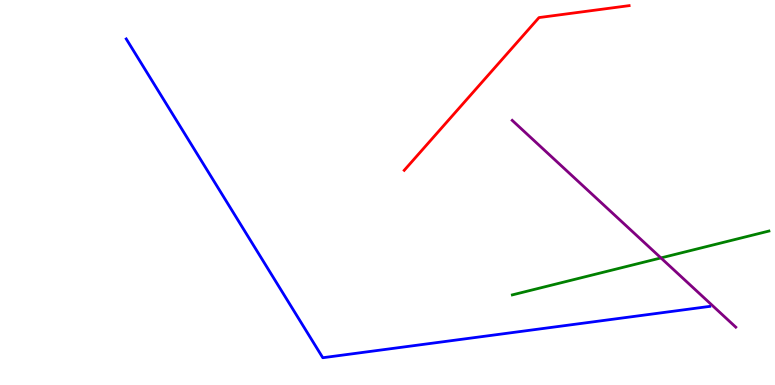[{'lines': ['blue', 'red'], 'intersections': []}, {'lines': ['green', 'red'], 'intersections': []}, {'lines': ['purple', 'red'], 'intersections': []}, {'lines': ['blue', 'green'], 'intersections': []}, {'lines': ['blue', 'purple'], 'intersections': []}, {'lines': ['green', 'purple'], 'intersections': [{'x': 8.53, 'y': 3.3}]}]